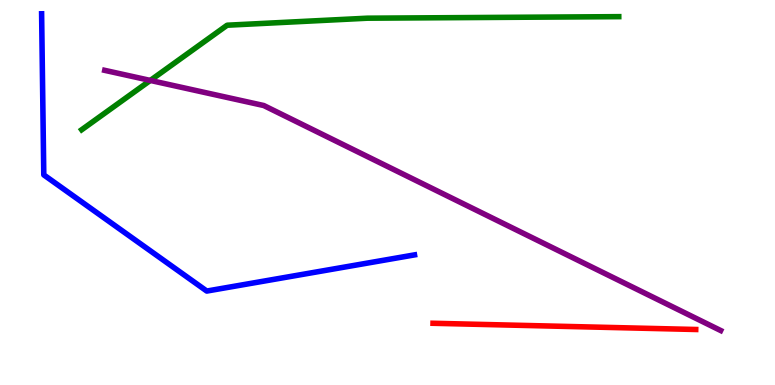[{'lines': ['blue', 'red'], 'intersections': []}, {'lines': ['green', 'red'], 'intersections': []}, {'lines': ['purple', 'red'], 'intersections': []}, {'lines': ['blue', 'green'], 'intersections': []}, {'lines': ['blue', 'purple'], 'intersections': []}, {'lines': ['green', 'purple'], 'intersections': [{'x': 1.94, 'y': 7.91}]}]